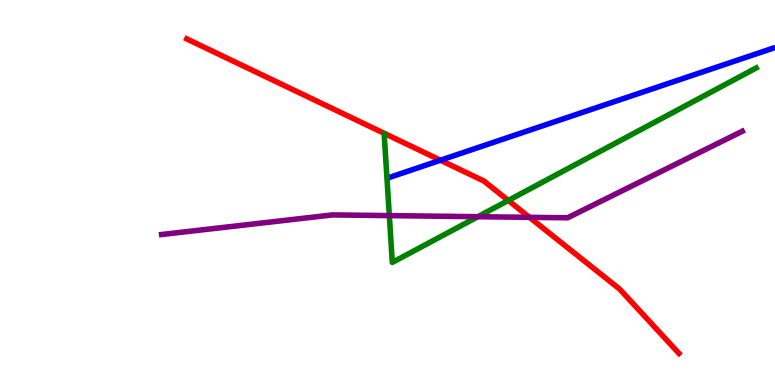[{'lines': ['blue', 'red'], 'intersections': [{'x': 5.68, 'y': 5.84}]}, {'lines': ['green', 'red'], 'intersections': [{'x': 6.56, 'y': 4.79}]}, {'lines': ['purple', 'red'], 'intersections': [{'x': 6.83, 'y': 4.36}]}, {'lines': ['blue', 'green'], 'intersections': []}, {'lines': ['blue', 'purple'], 'intersections': []}, {'lines': ['green', 'purple'], 'intersections': [{'x': 5.02, 'y': 4.4}, {'x': 6.17, 'y': 4.37}]}]